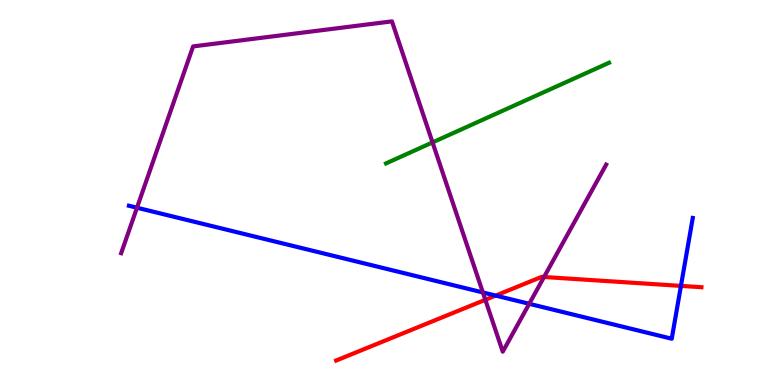[{'lines': ['blue', 'red'], 'intersections': [{'x': 6.4, 'y': 2.32}, {'x': 8.79, 'y': 2.57}]}, {'lines': ['green', 'red'], 'intersections': []}, {'lines': ['purple', 'red'], 'intersections': [{'x': 6.26, 'y': 2.21}, {'x': 7.02, 'y': 2.81}]}, {'lines': ['blue', 'green'], 'intersections': []}, {'lines': ['blue', 'purple'], 'intersections': [{'x': 1.77, 'y': 4.6}, {'x': 6.23, 'y': 2.4}, {'x': 6.83, 'y': 2.11}]}, {'lines': ['green', 'purple'], 'intersections': [{'x': 5.58, 'y': 6.3}]}]